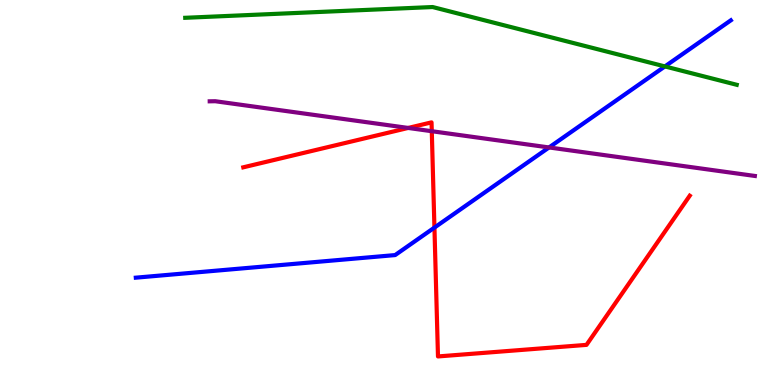[{'lines': ['blue', 'red'], 'intersections': [{'x': 5.61, 'y': 4.09}]}, {'lines': ['green', 'red'], 'intersections': []}, {'lines': ['purple', 'red'], 'intersections': [{'x': 5.27, 'y': 6.68}, {'x': 5.57, 'y': 6.59}]}, {'lines': ['blue', 'green'], 'intersections': [{'x': 8.58, 'y': 8.27}]}, {'lines': ['blue', 'purple'], 'intersections': [{'x': 7.08, 'y': 6.17}]}, {'lines': ['green', 'purple'], 'intersections': []}]